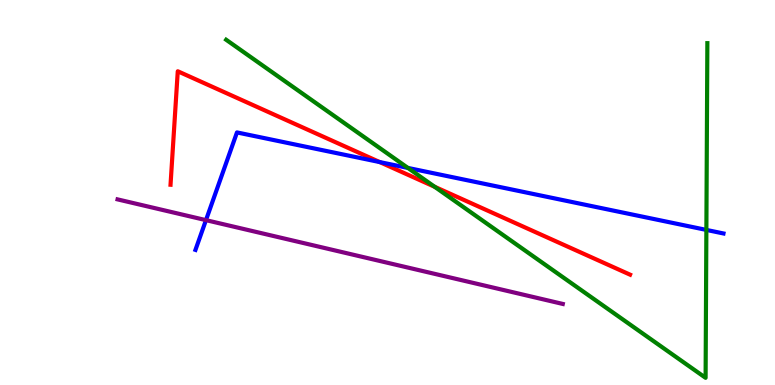[{'lines': ['blue', 'red'], 'intersections': [{'x': 4.9, 'y': 5.79}]}, {'lines': ['green', 'red'], 'intersections': [{'x': 5.61, 'y': 5.15}]}, {'lines': ['purple', 'red'], 'intersections': []}, {'lines': ['blue', 'green'], 'intersections': [{'x': 5.26, 'y': 5.64}, {'x': 9.11, 'y': 4.03}]}, {'lines': ['blue', 'purple'], 'intersections': [{'x': 2.66, 'y': 4.28}]}, {'lines': ['green', 'purple'], 'intersections': []}]